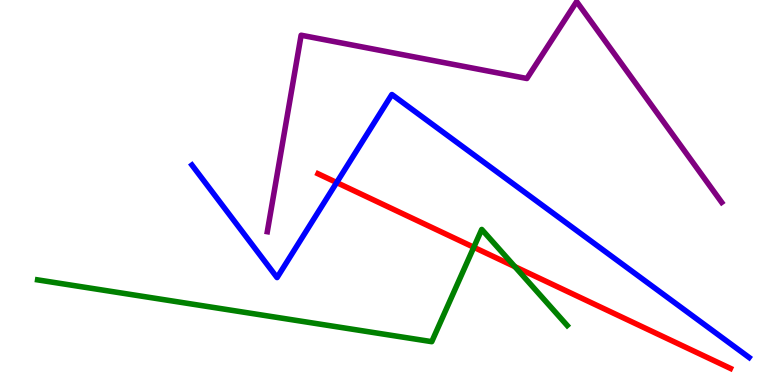[{'lines': ['blue', 'red'], 'intersections': [{'x': 4.34, 'y': 5.26}]}, {'lines': ['green', 'red'], 'intersections': [{'x': 6.11, 'y': 3.58}, {'x': 6.64, 'y': 3.07}]}, {'lines': ['purple', 'red'], 'intersections': []}, {'lines': ['blue', 'green'], 'intersections': []}, {'lines': ['blue', 'purple'], 'intersections': []}, {'lines': ['green', 'purple'], 'intersections': []}]